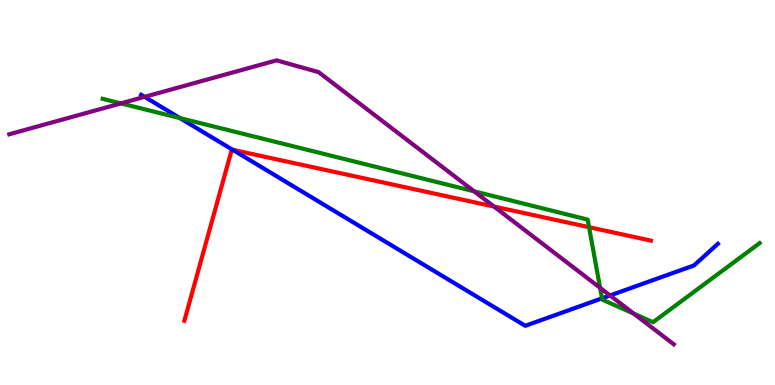[{'lines': ['blue', 'red'], 'intersections': [{'x': 3.0, 'y': 6.11}]}, {'lines': ['green', 'red'], 'intersections': [{'x': 7.6, 'y': 4.1}]}, {'lines': ['purple', 'red'], 'intersections': [{'x': 6.37, 'y': 4.64}]}, {'lines': ['blue', 'green'], 'intersections': [{'x': 2.32, 'y': 6.93}, {'x': 7.77, 'y': 2.25}]}, {'lines': ['blue', 'purple'], 'intersections': [{'x': 1.87, 'y': 7.48}, {'x': 7.87, 'y': 2.33}]}, {'lines': ['green', 'purple'], 'intersections': [{'x': 1.56, 'y': 7.31}, {'x': 6.12, 'y': 5.03}, {'x': 7.74, 'y': 2.52}, {'x': 8.18, 'y': 1.85}]}]